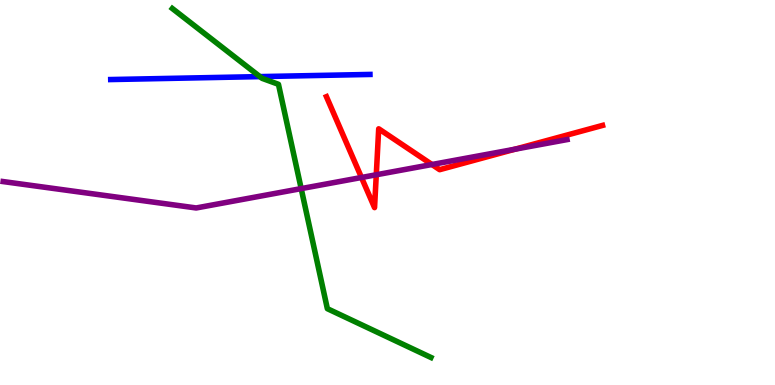[{'lines': ['blue', 'red'], 'intersections': []}, {'lines': ['green', 'red'], 'intersections': []}, {'lines': ['purple', 'red'], 'intersections': [{'x': 4.66, 'y': 5.39}, {'x': 4.86, 'y': 5.46}, {'x': 5.57, 'y': 5.73}, {'x': 6.65, 'y': 6.12}]}, {'lines': ['blue', 'green'], 'intersections': [{'x': 3.35, 'y': 8.01}]}, {'lines': ['blue', 'purple'], 'intersections': []}, {'lines': ['green', 'purple'], 'intersections': [{'x': 3.89, 'y': 5.1}]}]